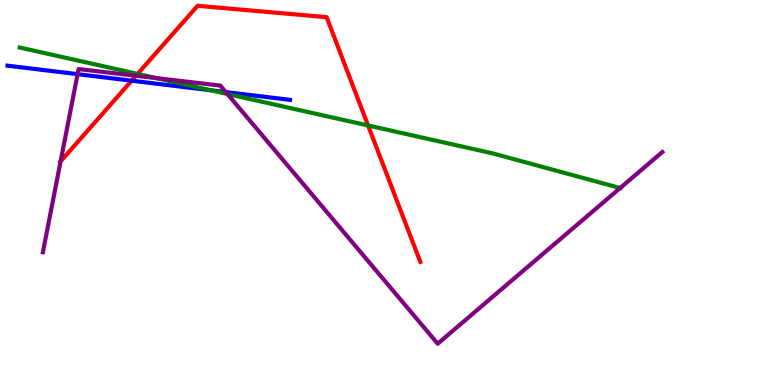[{'lines': ['blue', 'red'], 'intersections': [{'x': 1.7, 'y': 7.9}]}, {'lines': ['green', 'red'], 'intersections': [{'x': 1.78, 'y': 8.08}, {'x': 4.75, 'y': 6.74}]}, {'lines': ['purple', 'red'], 'intersections': [{'x': 0.782, 'y': 5.81}, {'x': 1.75, 'y': 8.03}]}, {'lines': ['blue', 'green'], 'intersections': [{'x': 2.72, 'y': 7.66}]}, {'lines': ['blue', 'purple'], 'intersections': [{'x': 1.0, 'y': 8.07}, {'x': 2.91, 'y': 7.61}]}, {'lines': ['green', 'purple'], 'intersections': [{'x': 2.02, 'y': 7.97}, {'x': 2.93, 'y': 7.56}, {'x': 8.0, 'y': 5.12}]}]